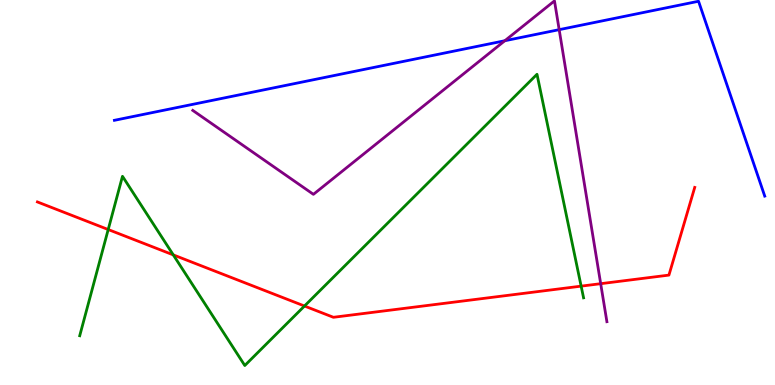[{'lines': ['blue', 'red'], 'intersections': []}, {'lines': ['green', 'red'], 'intersections': [{'x': 1.4, 'y': 4.04}, {'x': 2.24, 'y': 3.38}, {'x': 3.93, 'y': 2.05}, {'x': 7.5, 'y': 2.57}]}, {'lines': ['purple', 'red'], 'intersections': [{'x': 7.75, 'y': 2.63}]}, {'lines': ['blue', 'green'], 'intersections': []}, {'lines': ['blue', 'purple'], 'intersections': [{'x': 6.51, 'y': 8.94}, {'x': 7.22, 'y': 9.23}]}, {'lines': ['green', 'purple'], 'intersections': []}]